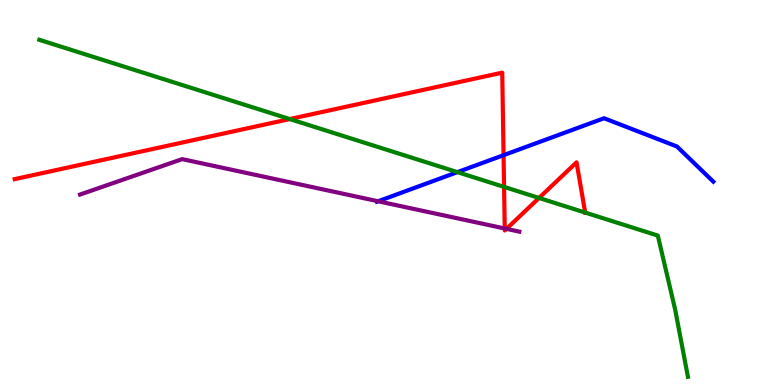[{'lines': ['blue', 'red'], 'intersections': [{'x': 6.5, 'y': 5.97}]}, {'lines': ['green', 'red'], 'intersections': [{'x': 3.74, 'y': 6.91}, {'x': 6.5, 'y': 5.15}, {'x': 6.96, 'y': 4.86}, {'x': 7.55, 'y': 4.48}]}, {'lines': ['purple', 'red'], 'intersections': [{'x': 6.51, 'y': 4.06}, {'x': 6.54, 'y': 4.06}]}, {'lines': ['blue', 'green'], 'intersections': [{'x': 5.9, 'y': 5.53}]}, {'lines': ['blue', 'purple'], 'intersections': [{'x': 4.88, 'y': 4.77}]}, {'lines': ['green', 'purple'], 'intersections': []}]